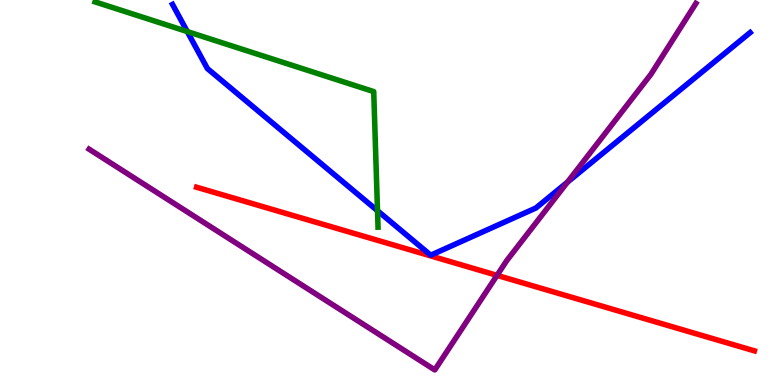[{'lines': ['blue', 'red'], 'intersections': []}, {'lines': ['green', 'red'], 'intersections': []}, {'lines': ['purple', 'red'], 'intersections': [{'x': 6.41, 'y': 2.85}]}, {'lines': ['blue', 'green'], 'intersections': [{'x': 2.42, 'y': 9.18}, {'x': 4.87, 'y': 4.53}]}, {'lines': ['blue', 'purple'], 'intersections': [{'x': 7.32, 'y': 5.27}]}, {'lines': ['green', 'purple'], 'intersections': []}]